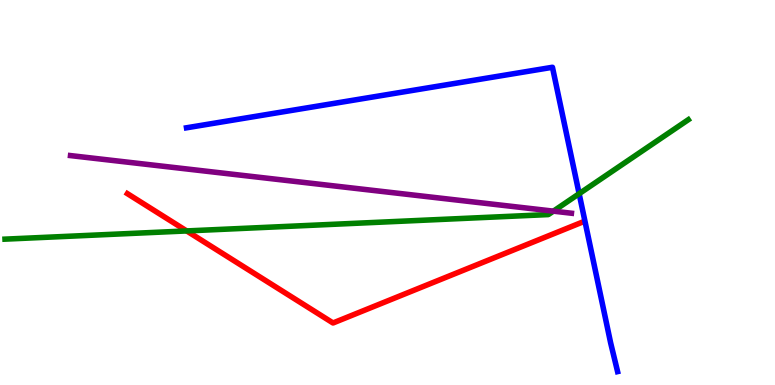[{'lines': ['blue', 'red'], 'intersections': []}, {'lines': ['green', 'red'], 'intersections': [{'x': 2.41, 'y': 4.0}]}, {'lines': ['purple', 'red'], 'intersections': []}, {'lines': ['blue', 'green'], 'intersections': [{'x': 7.47, 'y': 4.97}]}, {'lines': ['blue', 'purple'], 'intersections': []}, {'lines': ['green', 'purple'], 'intersections': [{'x': 7.14, 'y': 4.52}]}]